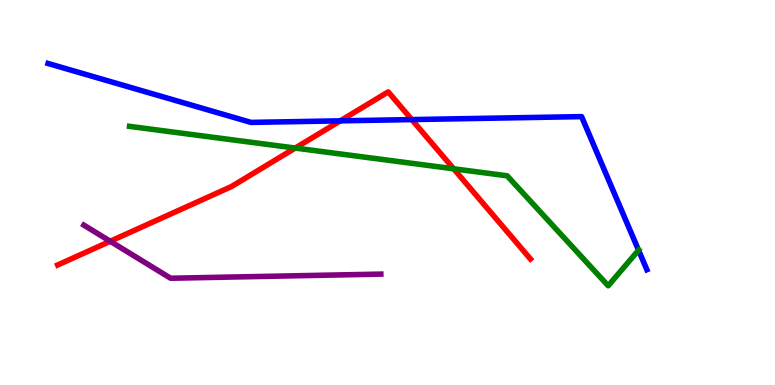[{'lines': ['blue', 'red'], 'intersections': [{'x': 4.39, 'y': 6.86}, {'x': 5.31, 'y': 6.89}]}, {'lines': ['green', 'red'], 'intersections': [{'x': 3.81, 'y': 6.15}, {'x': 5.85, 'y': 5.62}]}, {'lines': ['purple', 'red'], 'intersections': [{'x': 1.42, 'y': 3.73}]}, {'lines': ['blue', 'green'], 'intersections': [{'x': 8.24, 'y': 3.5}]}, {'lines': ['blue', 'purple'], 'intersections': []}, {'lines': ['green', 'purple'], 'intersections': []}]